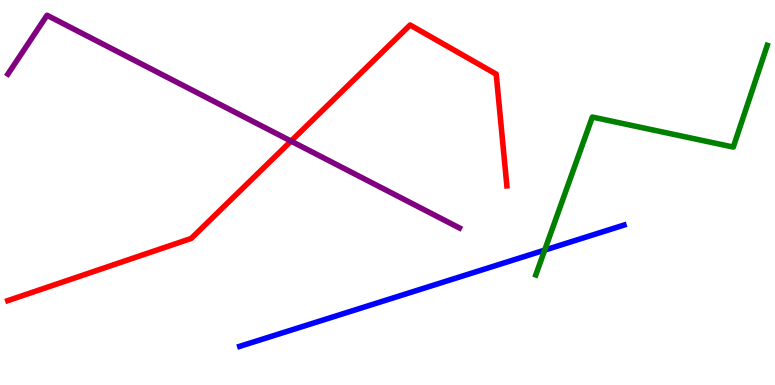[{'lines': ['blue', 'red'], 'intersections': []}, {'lines': ['green', 'red'], 'intersections': []}, {'lines': ['purple', 'red'], 'intersections': [{'x': 3.76, 'y': 6.33}]}, {'lines': ['blue', 'green'], 'intersections': [{'x': 7.03, 'y': 3.5}]}, {'lines': ['blue', 'purple'], 'intersections': []}, {'lines': ['green', 'purple'], 'intersections': []}]